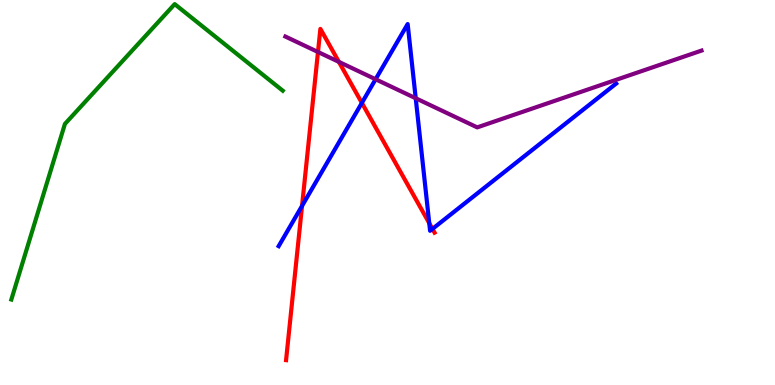[{'lines': ['blue', 'red'], 'intersections': [{'x': 3.9, 'y': 4.65}, {'x': 4.67, 'y': 7.33}, {'x': 5.54, 'y': 4.2}, {'x': 5.58, 'y': 4.05}]}, {'lines': ['green', 'red'], 'intersections': []}, {'lines': ['purple', 'red'], 'intersections': [{'x': 4.1, 'y': 8.65}, {'x': 4.37, 'y': 8.39}]}, {'lines': ['blue', 'green'], 'intersections': []}, {'lines': ['blue', 'purple'], 'intersections': [{'x': 4.85, 'y': 7.94}, {'x': 5.36, 'y': 7.45}]}, {'lines': ['green', 'purple'], 'intersections': []}]